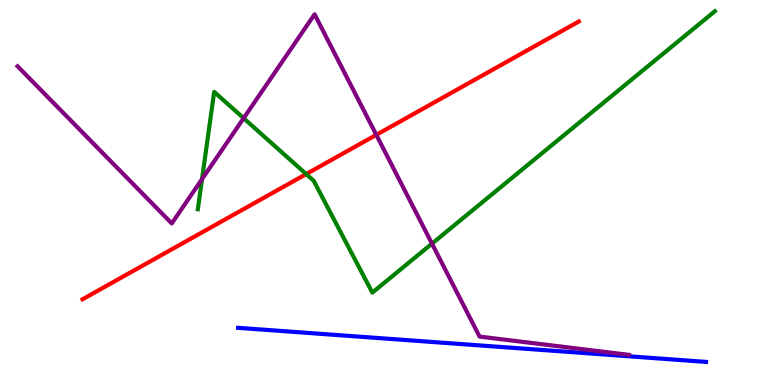[{'lines': ['blue', 'red'], 'intersections': []}, {'lines': ['green', 'red'], 'intersections': [{'x': 3.95, 'y': 5.48}]}, {'lines': ['purple', 'red'], 'intersections': [{'x': 4.86, 'y': 6.5}]}, {'lines': ['blue', 'green'], 'intersections': []}, {'lines': ['blue', 'purple'], 'intersections': []}, {'lines': ['green', 'purple'], 'intersections': [{'x': 2.61, 'y': 5.35}, {'x': 3.14, 'y': 6.93}, {'x': 5.57, 'y': 3.67}]}]